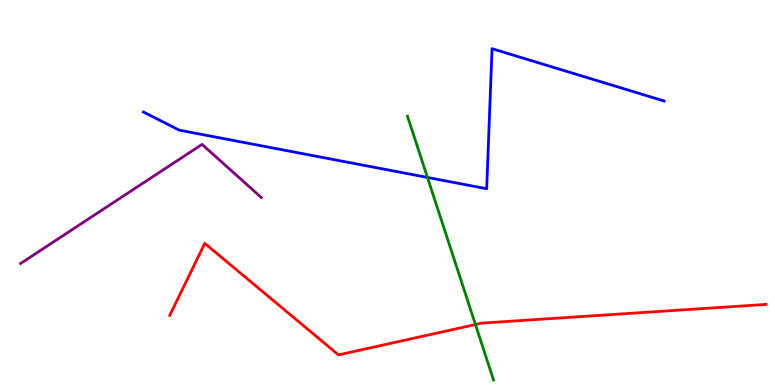[{'lines': ['blue', 'red'], 'intersections': []}, {'lines': ['green', 'red'], 'intersections': [{'x': 6.13, 'y': 1.57}]}, {'lines': ['purple', 'red'], 'intersections': []}, {'lines': ['blue', 'green'], 'intersections': [{'x': 5.52, 'y': 5.39}]}, {'lines': ['blue', 'purple'], 'intersections': []}, {'lines': ['green', 'purple'], 'intersections': []}]